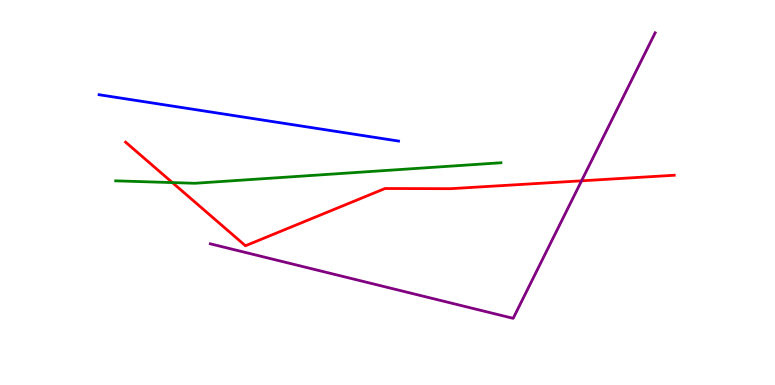[{'lines': ['blue', 'red'], 'intersections': []}, {'lines': ['green', 'red'], 'intersections': [{'x': 2.22, 'y': 5.26}]}, {'lines': ['purple', 'red'], 'intersections': [{'x': 7.5, 'y': 5.3}]}, {'lines': ['blue', 'green'], 'intersections': []}, {'lines': ['blue', 'purple'], 'intersections': []}, {'lines': ['green', 'purple'], 'intersections': []}]